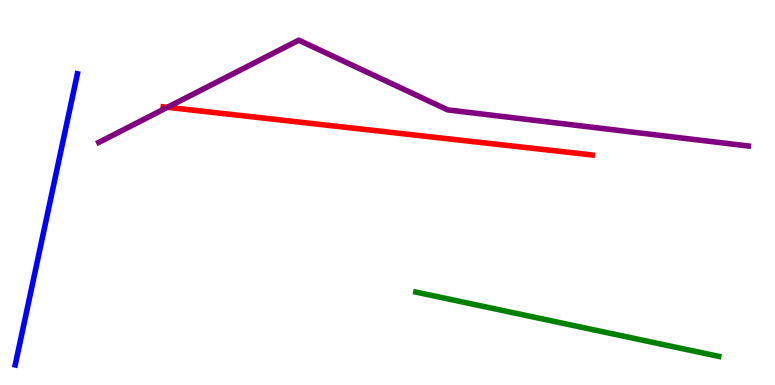[{'lines': ['blue', 'red'], 'intersections': []}, {'lines': ['green', 'red'], 'intersections': []}, {'lines': ['purple', 'red'], 'intersections': [{'x': 2.16, 'y': 7.21}]}, {'lines': ['blue', 'green'], 'intersections': []}, {'lines': ['blue', 'purple'], 'intersections': []}, {'lines': ['green', 'purple'], 'intersections': []}]